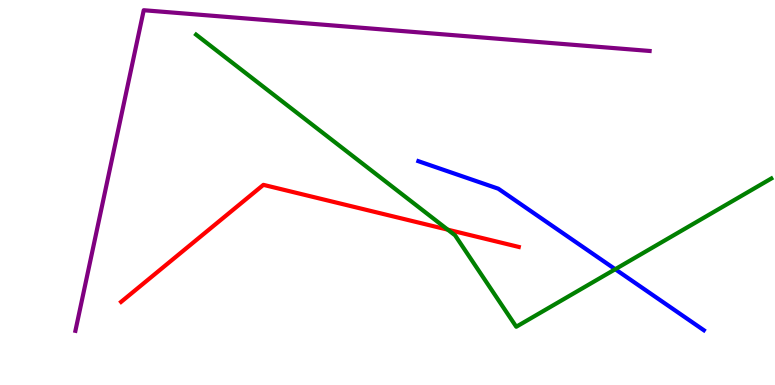[{'lines': ['blue', 'red'], 'intersections': []}, {'lines': ['green', 'red'], 'intersections': [{'x': 5.78, 'y': 4.03}]}, {'lines': ['purple', 'red'], 'intersections': []}, {'lines': ['blue', 'green'], 'intersections': [{'x': 7.94, 'y': 3.01}]}, {'lines': ['blue', 'purple'], 'intersections': []}, {'lines': ['green', 'purple'], 'intersections': []}]